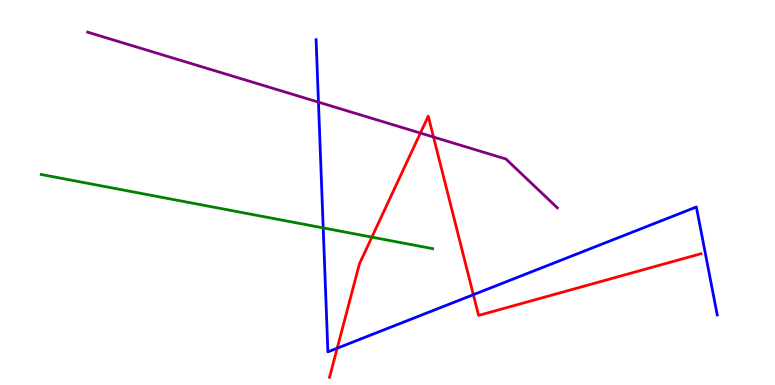[{'lines': ['blue', 'red'], 'intersections': [{'x': 4.35, 'y': 0.955}, {'x': 6.11, 'y': 2.35}]}, {'lines': ['green', 'red'], 'intersections': [{'x': 4.8, 'y': 3.84}]}, {'lines': ['purple', 'red'], 'intersections': [{'x': 5.42, 'y': 6.54}, {'x': 5.59, 'y': 6.44}]}, {'lines': ['blue', 'green'], 'intersections': [{'x': 4.17, 'y': 4.08}]}, {'lines': ['blue', 'purple'], 'intersections': [{'x': 4.11, 'y': 7.35}]}, {'lines': ['green', 'purple'], 'intersections': []}]